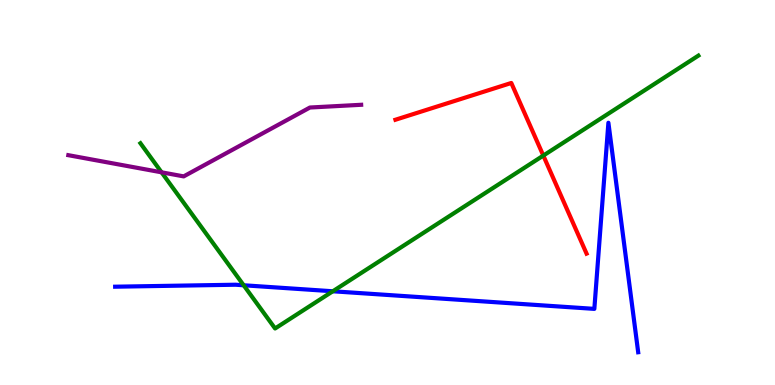[{'lines': ['blue', 'red'], 'intersections': []}, {'lines': ['green', 'red'], 'intersections': [{'x': 7.01, 'y': 5.96}]}, {'lines': ['purple', 'red'], 'intersections': []}, {'lines': ['blue', 'green'], 'intersections': [{'x': 3.14, 'y': 2.59}, {'x': 4.29, 'y': 2.43}]}, {'lines': ['blue', 'purple'], 'intersections': []}, {'lines': ['green', 'purple'], 'intersections': [{'x': 2.08, 'y': 5.52}]}]